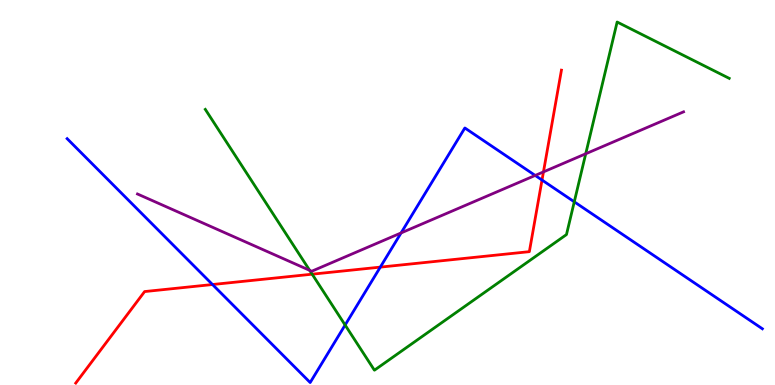[{'lines': ['blue', 'red'], 'intersections': [{'x': 2.74, 'y': 2.61}, {'x': 4.91, 'y': 3.06}, {'x': 6.99, 'y': 5.32}]}, {'lines': ['green', 'red'], 'intersections': [{'x': 4.03, 'y': 2.88}]}, {'lines': ['purple', 'red'], 'intersections': [{'x': 7.01, 'y': 5.54}]}, {'lines': ['blue', 'green'], 'intersections': [{'x': 4.45, 'y': 1.56}, {'x': 7.41, 'y': 4.76}]}, {'lines': ['blue', 'purple'], 'intersections': [{'x': 5.18, 'y': 3.95}, {'x': 6.91, 'y': 5.44}]}, {'lines': ['green', 'purple'], 'intersections': [{'x': 4.0, 'y': 2.98}, {'x': 7.56, 'y': 6.01}]}]